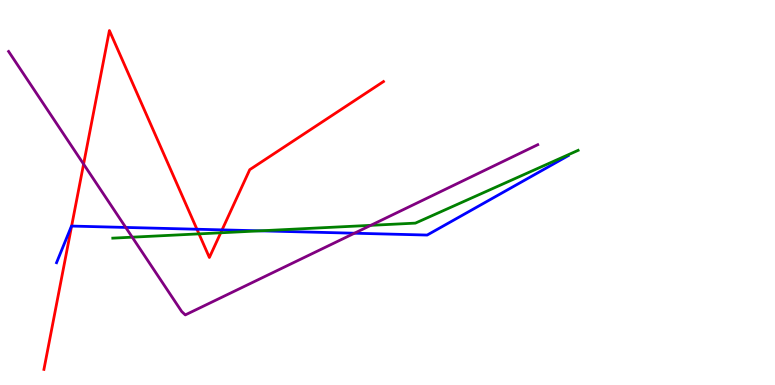[{'lines': ['blue', 'red'], 'intersections': [{'x': 0.924, 'y': 4.13}, {'x': 2.54, 'y': 4.05}, {'x': 2.87, 'y': 4.03}]}, {'lines': ['green', 'red'], 'intersections': [{'x': 2.57, 'y': 3.93}, {'x': 2.85, 'y': 3.95}]}, {'lines': ['purple', 'red'], 'intersections': [{'x': 1.08, 'y': 5.74}]}, {'lines': ['blue', 'green'], 'intersections': [{'x': 3.36, 'y': 4.0}]}, {'lines': ['blue', 'purple'], 'intersections': [{'x': 1.62, 'y': 4.09}, {'x': 4.57, 'y': 3.94}]}, {'lines': ['green', 'purple'], 'intersections': [{'x': 1.71, 'y': 3.84}, {'x': 4.78, 'y': 4.15}]}]